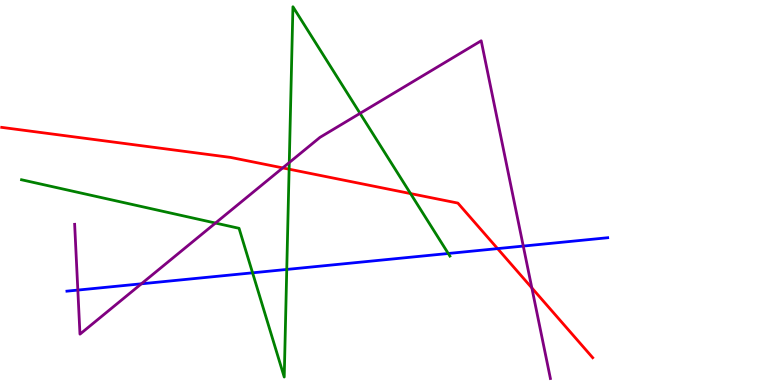[{'lines': ['blue', 'red'], 'intersections': [{'x': 6.42, 'y': 3.54}]}, {'lines': ['green', 'red'], 'intersections': [{'x': 3.73, 'y': 5.61}, {'x': 5.3, 'y': 4.97}]}, {'lines': ['purple', 'red'], 'intersections': [{'x': 3.65, 'y': 5.64}, {'x': 6.86, 'y': 2.52}]}, {'lines': ['blue', 'green'], 'intersections': [{'x': 3.26, 'y': 2.91}, {'x': 3.7, 'y': 3.0}, {'x': 5.78, 'y': 3.42}]}, {'lines': ['blue', 'purple'], 'intersections': [{'x': 1.0, 'y': 2.47}, {'x': 1.82, 'y': 2.63}, {'x': 6.75, 'y': 3.61}]}, {'lines': ['green', 'purple'], 'intersections': [{'x': 2.78, 'y': 4.21}, {'x': 3.73, 'y': 5.78}, {'x': 4.65, 'y': 7.06}]}]